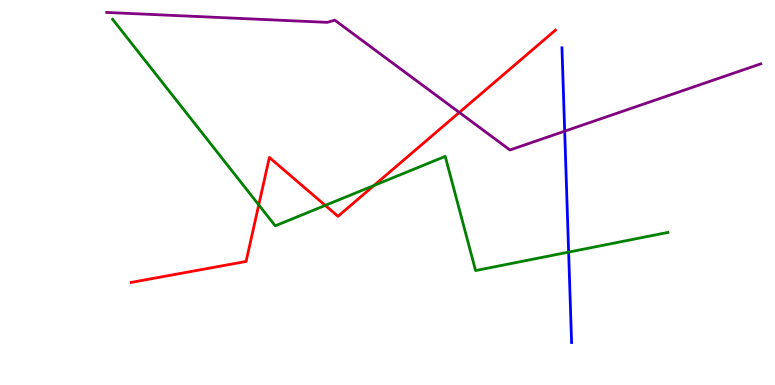[{'lines': ['blue', 'red'], 'intersections': []}, {'lines': ['green', 'red'], 'intersections': [{'x': 3.34, 'y': 4.68}, {'x': 4.2, 'y': 4.67}, {'x': 4.83, 'y': 5.18}]}, {'lines': ['purple', 'red'], 'intersections': [{'x': 5.93, 'y': 7.08}]}, {'lines': ['blue', 'green'], 'intersections': [{'x': 7.34, 'y': 3.45}]}, {'lines': ['blue', 'purple'], 'intersections': [{'x': 7.29, 'y': 6.59}]}, {'lines': ['green', 'purple'], 'intersections': []}]